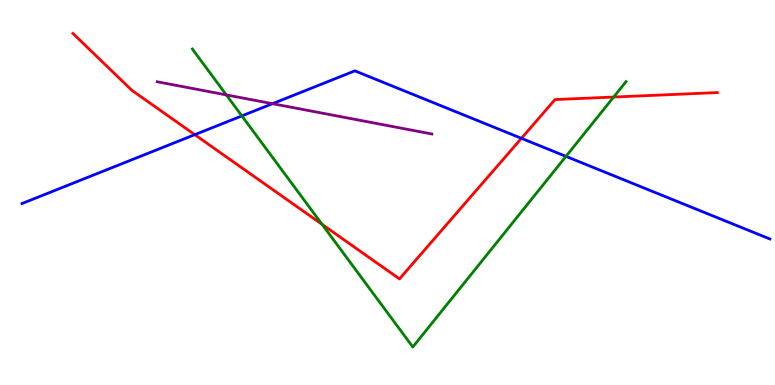[{'lines': ['blue', 'red'], 'intersections': [{'x': 2.51, 'y': 6.5}, {'x': 6.73, 'y': 6.41}]}, {'lines': ['green', 'red'], 'intersections': [{'x': 4.16, 'y': 4.17}, {'x': 7.92, 'y': 7.48}]}, {'lines': ['purple', 'red'], 'intersections': []}, {'lines': ['blue', 'green'], 'intersections': [{'x': 3.12, 'y': 6.99}, {'x': 7.3, 'y': 5.94}]}, {'lines': ['blue', 'purple'], 'intersections': [{'x': 3.52, 'y': 7.31}]}, {'lines': ['green', 'purple'], 'intersections': [{'x': 2.92, 'y': 7.53}]}]